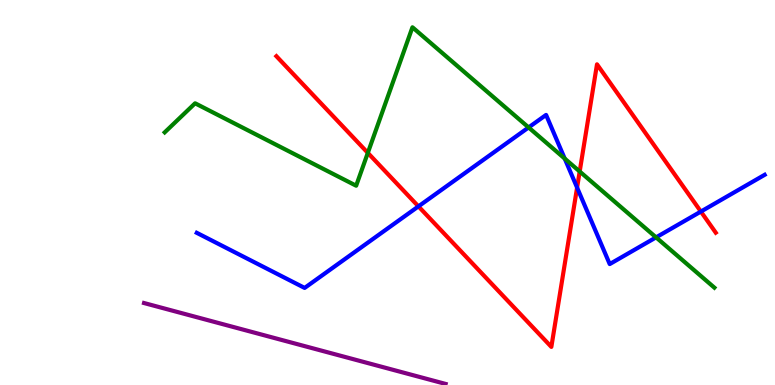[{'lines': ['blue', 'red'], 'intersections': [{'x': 5.4, 'y': 4.64}, {'x': 7.45, 'y': 5.13}, {'x': 9.04, 'y': 4.5}]}, {'lines': ['green', 'red'], 'intersections': [{'x': 4.75, 'y': 6.03}, {'x': 7.48, 'y': 5.55}]}, {'lines': ['purple', 'red'], 'intersections': []}, {'lines': ['blue', 'green'], 'intersections': [{'x': 6.82, 'y': 6.69}, {'x': 7.29, 'y': 5.88}, {'x': 8.47, 'y': 3.83}]}, {'lines': ['blue', 'purple'], 'intersections': []}, {'lines': ['green', 'purple'], 'intersections': []}]